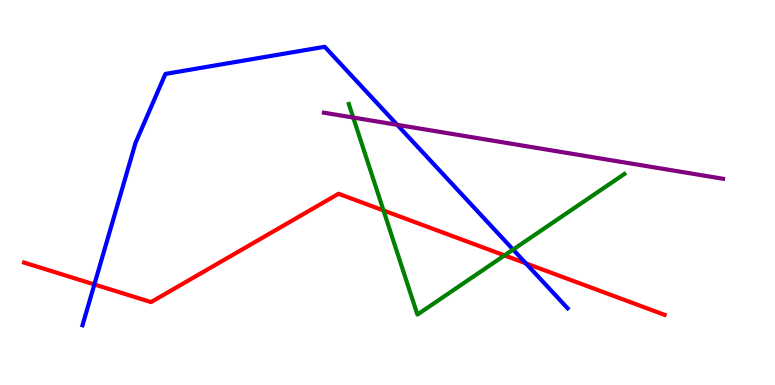[{'lines': ['blue', 'red'], 'intersections': [{'x': 1.22, 'y': 2.61}, {'x': 6.79, 'y': 3.16}]}, {'lines': ['green', 'red'], 'intersections': [{'x': 4.95, 'y': 4.53}, {'x': 6.51, 'y': 3.37}]}, {'lines': ['purple', 'red'], 'intersections': []}, {'lines': ['blue', 'green'], 'intersections': [{'x': 6.62, 'y': 3.52}]}, {'lines': ['blue', 'purple'], 'intersections': [{'x': 5.13, 'y': 6.76}]}, {'lines': ['green', 'purple'], 'intersections': [{'x': 4.56, 'y': 6.95}]}]